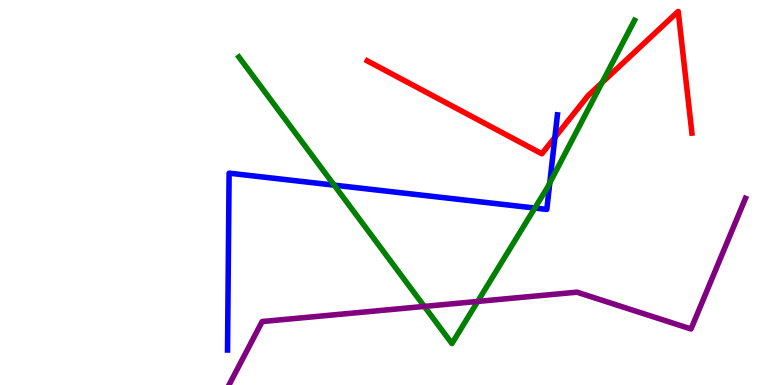[{'lines': ['blue', 'red'], 'intersections': [{'x': 7.16, 'y': 6.43}]}, {'lines': ['green', 'red'], 'intersections': [{'x': 7.77, 'y': 7.86}]}, {'lines': ['purple', 'red'], 'intersections': []}, {'lines': ['blue', 'green'], 'intersections': [{'x': 4.31, 'y': 5.19}, {'x': 6.9, 'y': 4.6}, {'x': 7.09, 'y': 5.25}]}, {'lines': ['blue', 'purple'], 'intersections': []}, {'lines': ['green', 'purple'], 'intersections': [{'x': 5.48, 'y': 2.04}, {'x': 6.16, 'y': 2.17}]}]